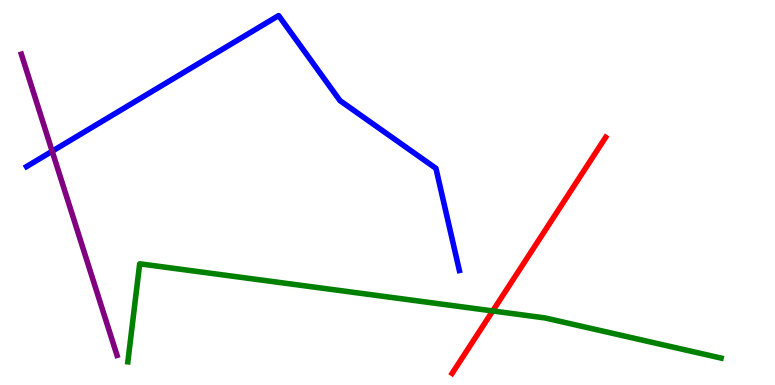[{'lines': ['blue', 'red'], 'intersections': []}, {'lines': ['green', 'red'], 'intersections': [{'x': 6.36, 'y': 1.92}]}, {'lines': ['purple', 'red'], 'intersections': []}, {'lines': ['blue', 'green'], 'intersections': []}, {'lines': ['blue', 'purple'], 'intersections': [{'x': 0.673, 'y': 6.07}]}, {'lines': ['green', 'purple'], 'intersections': []}]